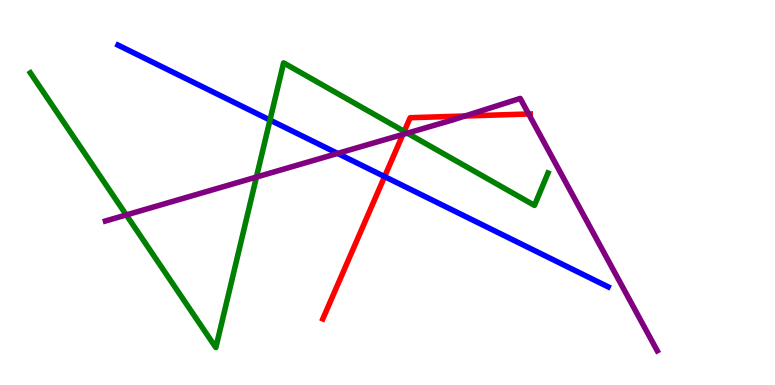[{'lines': ['blue', 'red'], 'intersections': [{'x': 4.96, 'y': 5.41}]}, {'lines': ['green', 'red'], 'intersections': [{'x': 5.22, 'y': 6.59}]}, {'lines': ['purple', 'red'], 'intersections': [{'x': 5.2, 'y': 6.51}, {'x': 6.0, 'y': 6.99}, {'x': 6.82, 'y': 7.04}]}, {'lines': ['blue', 'green'], 'intersections': [{'x': 3.48, 'y': 6.88}]}, {'lines': ['blue', 'purple'], 'intersections': [{'x': 4.36, 'y': 6.02}]}, {'lines': ['green', 'purple'], 'intersections': [{'x': 1.63, 'y': 4.42}, {'x': 3.31, 'y': 5.4}, {'x': 5.26, 'y': 6.54}]}]